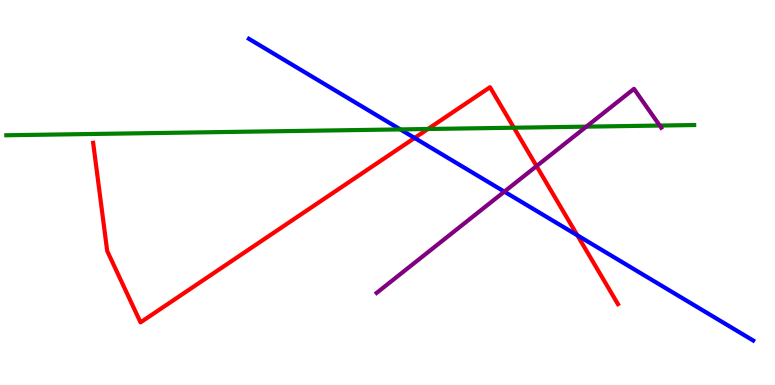[{'lines': ['blue', 'red'], 'intersections': [{'x': 5.35, 'y': 6.42}, {'x': 7.45, 'y': 3.89}]}, {'lines': ['green', 'red'], 'intersections': [{'x': 5.52, 'y': 6.65}, {'x': 6.63, 'y': 6.68}]}, {'lines': ['purple', 'red'], 'intersections': [{'x': 6.92, 'y': 5.69}]}, {'lines': ['blue', 'green'], 'intersections': [{'x': 5.17, 'y': 6.64}]}, {'lines': ['blue', 'purple'], 'intersections': [{'x': 6.51, 'y': 5.02}]}, {'lines': ['green', 'purple'], 'intersections': [{'x': 7.57, 'y': 6.71}, {'x': 8.51, 'y': 6.74}]}]